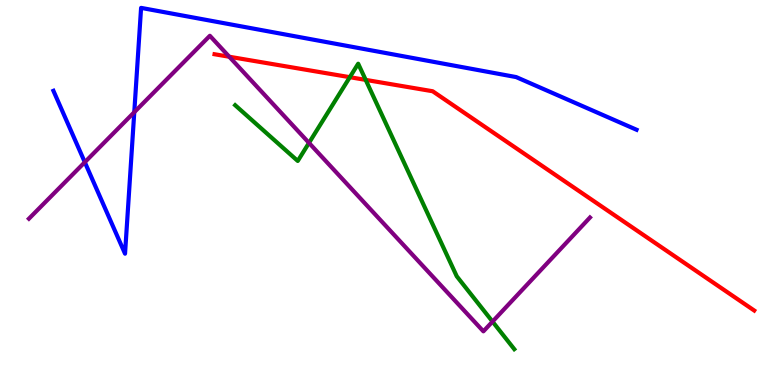[{'lines': ['blue', 'red'], 'intersections': []}, {'lines': ['green', 'red'], 'intersections': [{'x': 4.51, 'y': 8.0}, {'x': 4.72, 'y': 7.93}]}, {'lines': ['purple', 'red'], 'intersections': [{'x': 2.96, 'y': 8.53}]}, {'lines': ['blue', 'green'], 'intersections': []}, {'lines': ['blue', 'purple'], 'intersections': [{'x': 1.09, 'y': 5.79}, {'x': 1.73, 'y': 7.09}]}, {'lines': ['green', 'purple'], 'intersections': [{'x': 3.99, 'y': 6.29}, {'x': 6.36, 'y': 1.65}]}]